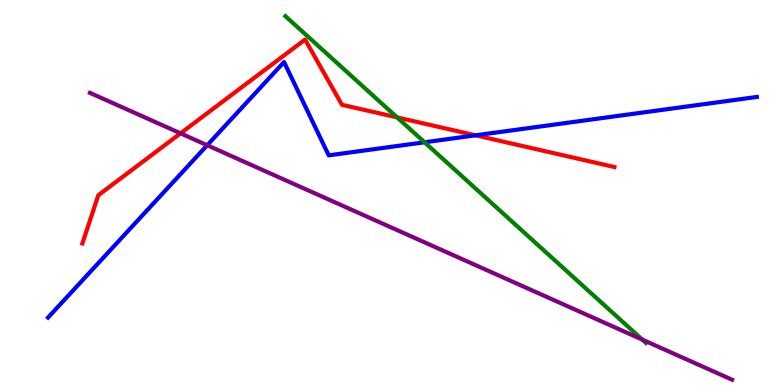[{'lines': ['blue', 'red'], 'intersections': [{'x': 6.14, 'y': 6.49}]}, {'lines': ['green', 'red'], 'intersections': [{'x': 5.12, 'y': 6.95}]}, {'lines': ['purple', 'red'], 'intersections': [{'x': 2.33, 'y': 6.54}]}, {'lines': ['blue', 'green'], 'intersections': [{'x': 5.48, 'y': 6.3}]}, {'lines': ['blue', 'purple'], 'intersections': [{'x': 2.67, 'y': 6.23}]}, {'lines': ['green', 'purple'], 'intersections': [{'x': 8.29, 'y': 1.18}]}]